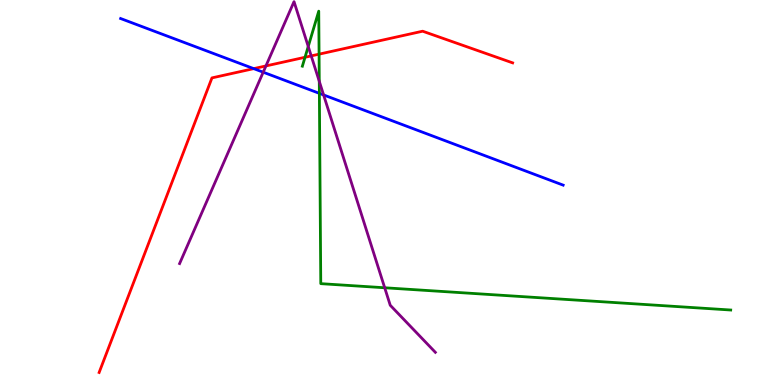[{'lines': ['blue', 'red'], 'intersections': [{'x': 3.27, 'y': 8.22}]}, {'lines': ['green', 'red'], 'intersections': [{'x': 3.94, 'y': 8.51}, {'x': 4.12, 'y': 8.59}]}, {'lines': ['purple', 'red'], 'intersections': [{'x': 3.43, 'y': 8.29}, {'x': 4.02, 'y': 8.55}]}, {'lines': ['blue', 'green'], 'intersections': [{'x': 4.12, 'y': 7.58}]}, {'lines': ['blue', 'purple'], 'intersections': [{'x': 3.4, 'y': 8.12}, {'x': 4.18, 'y': 7.53}]}, {'lines': ['green', 'purple'], 'intersections': [{'x': 3.98, 'y': 8.79}, {'x': 4.12, 'y': 7.89}, {'x': 4.96, 'y': 2.53}]}]